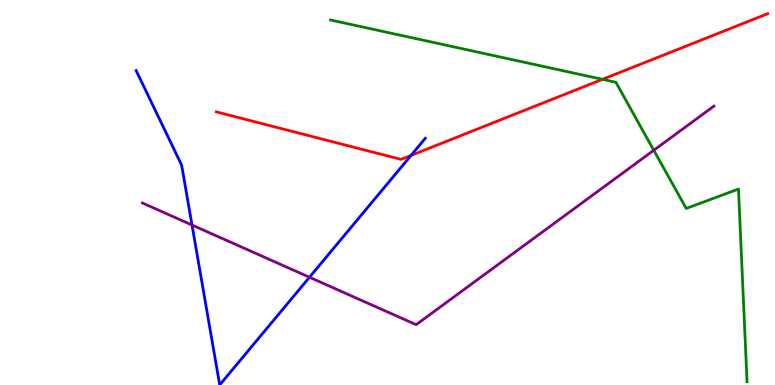[{'lines': ['blue', 'red'], 'intersections': [{'x': 5.3, 'y': 5.96}]}, {'lines': ['green', 'red'], 'intersections': [{'x': 7.77, 'y': 7.94}]}, {'lines': ['purple', 'red'], 'intersections': []}, {'lines': ['blue', 'green'], 'intersections': []}, {'lines': ['blue', 'purple'], 'intersections': [{'x': 2.48, 'y': 4.16}, {'x': 3.99, 'y': 2.8}]}, {'lines': ['green', 'purple'], 'intersections': [{'x': 8.44, 'y': 6.1}]}]